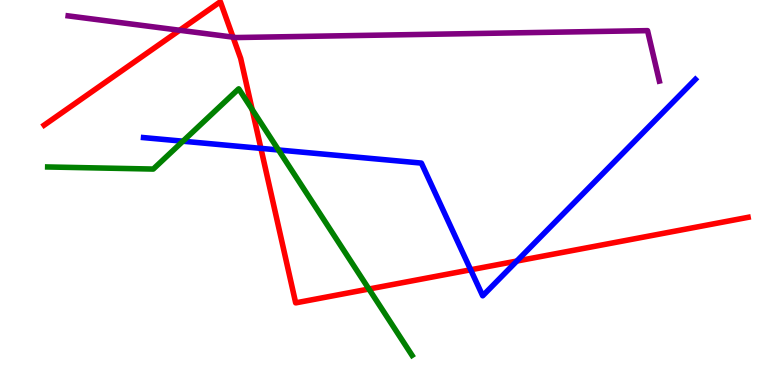[{'lines': ['blue', 'red'], 'intersections': [{'x': 3.37, 'y': 6.15}, {'x': 6.07, 'y': 2.99}, {'x': 6.67, 'y': 3.22}]}, {'lines': ['green', 'red'], 'intersections': [{'x': 3.25, 'y': 7.16}, {'x': 4.76, 'y': 2.49}]}, {'lines': ['purple', 'red'], 'intersections': [{'x': 2.32, 'y': 9.21}, {'x': 3.01, 'y': 9.04}]}, {'lines': ['blue', 'green'], 'intersections': [{'x': 2.36, 'y': 6.33}, {'x': 3.59, 'y': 6.1}]}, {'lines': ['blue', 'purple'], 'intersections': []}, {'lines': ['green', 'purple'], 'intersections': []}]